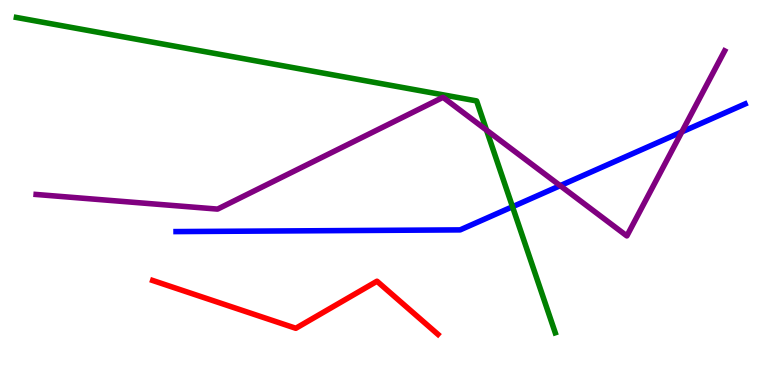[{'lines': ['blue', 'red'], 'intersections': []}, {'lines': ['green', 'red'], 'intersections': []}, {'lines': ['purple', 'red'], 'intersections': []}, {'lines': ['blue', 'green'], 'intersections': [{'x': 6.61, 'y': 4.63}]}, {'lines': ['blue', 'purple'], 'intersections': [{'x': 7.23, 'y': 5.18}, {'x': 8.8, 'y': 6.57}]}, {'lines': ['green', 'purple'], 'intersections': [{'x': 6.28, 'y': 6.62}]}]